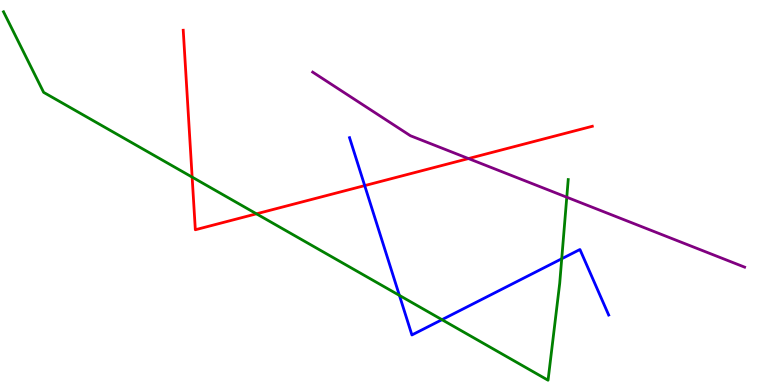[{'lines': ['blue', 'red'], 'intersections': [{'x': 4.71, 'y': 5.18}]}, {'lines': ['green', 'red'], 'intersections': [{'x': 2.48, 'y': 5.4}, {'x': 3.31, 'y': 4.45}]}, {'lines': ['purple', 'red'], 'intersections': [{'x': 6.04, 'y': 5.88}]}, {'lines': ['blue', 'green'], 'intersections': [{'x': 5.15, 'y': 2.33}, {'x': 5.7, 'y': 1.7}, {'x': 7.25, 'y': 3.28}]}, {'lines': ['blue', 'purple'], 'intersections': []}, {'lines': ['green', 'purple'], 'intersections': [{'x': 7.31, 'y': 4.88}]}]